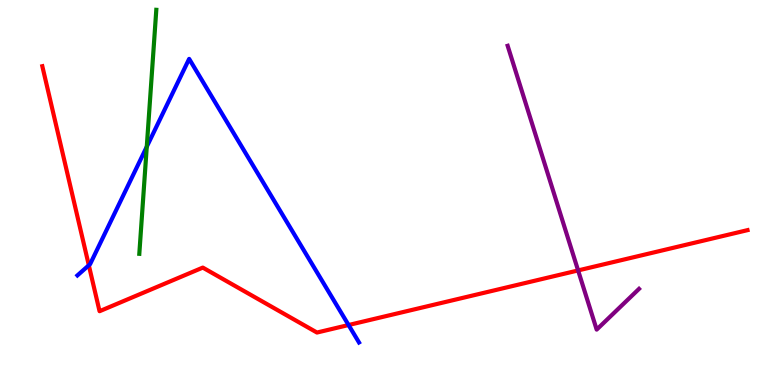[{'lines': ['blue', 'red'], 'intersections': [{'x': 1.15, 'y': 3.11}, {'x': 4.5, 'y': 1.56}]}, {'lines': ['green', 'red'], 'intersections': []}, {'lines': ['purple', 'red'], 'intersections': [{'x': 7.46, 'y': 2.98}]}, {'lines': ['blue', 'green'], 'intersections': [{'x': 1.89, 'y': 6.19}]}, {'lines': ['blue', 'purple'], 'intersections': []}, {'lines': ['green', 'purple'], 'intersections': []}]